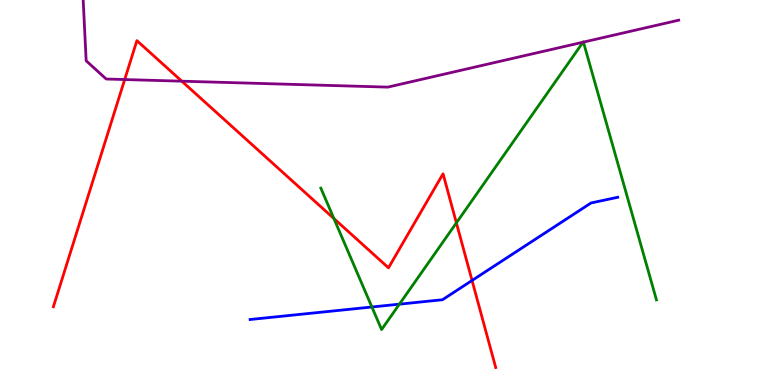[{'lines': ['blue', 'red'], 'intersections': [{'x': 6.09, 'y': 2.71}]}, {'lines': ['green', 'red'], 'intersections': [{'x': 4.31, 'y': 4.32}, {'x': 5.89, 'y': 4.21}]}, {'lines': ['purple', 'red'], 'intersections': [{'x': 1.61, 'y': 7.93}, {'x': 2.35, 'y': 7.89}]}, {'lines': ['blue', 'green'], 'intersections': [{'x': 4.8, 'y': 2.03}, {'x': 5.15, 'y': 2.1}]}, {'lines': ['blue', 'purple'], 'intersections': []}, {'lines': ['green', 'purple'], 'intersections': [{'x': 7.52, 'y': 8.9}, {'x': 7.53, 'y': 8.91}]}]